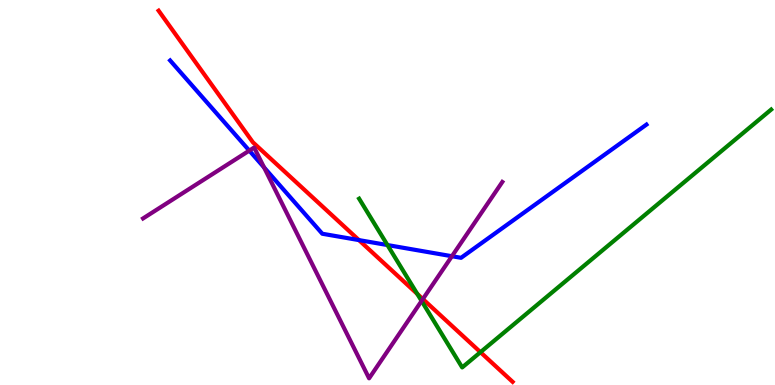[{'lines': ['blue', 'red'], 'intersections': [{'x': 4.63, 'y': 3.76}]}, {'lines': ['green', 'red'], 'intersections': [{'x': 5.38, 'y': 2.37}, {'x': 6.2, 'y': 0.852}]}, {'lines': ['purple', 'red'], 'intersections': [{'x': 5.46, 'y': 2.23}]}, {'lines': ['blue', 'green'], 'intersections': [{'x': 5.0, 'y': 3.64}]}, {'lines': ['blue', 'purple'], 'intersections': [{'x': 3.22, 'y': 6.09}, {'x': 3.41, 'y': 5.65}, {'x': 5.83, 'y': 3.34}]}, {'lines': ['green', 'purple'], 'intersections': [{'x': 5.44, 'y': 2.18}]}]